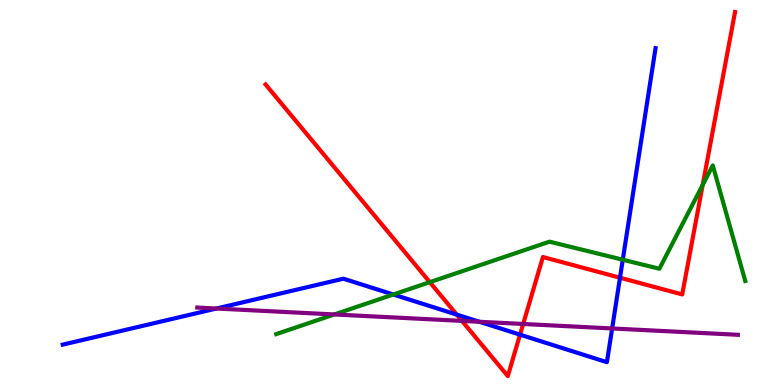[{'lines': ['blue', 'red'], 'intersections': [{'x': 5.89, 'y': 1.83}, {'x': 6.71, 'y': 1.31}, {'x': 8.0, 'y': 2.79}]}, {'lines': ['green', 'red'], 'intersections': [{'x': 5.55, 'y': 2.67}, {'x': 9.07, 'y': 5.2}]}, {'lines': ['purple', 'red'], 'intersections': [{'x': 5.96, 'y': 1.67}, {'x': 6.75, 'y': 1.58}]}, {'lines': ['blue', 'green'], 'intersections': [{'x': 5.07, 'y': 2.35}, {'x': 8.04, 'y': 3.25}]}, {'lines': ['blue', 'purple'], 'intersections': [{'x': 2.79, 'y': 1.99}, {'x': 6.19, 'y': 1.64}, {'x': 7.9, 'y': 1.47}]}, {'lines': ['green', 'purple'], 'intersections': [{'x': 4.31, 'y': 1.83}]}]